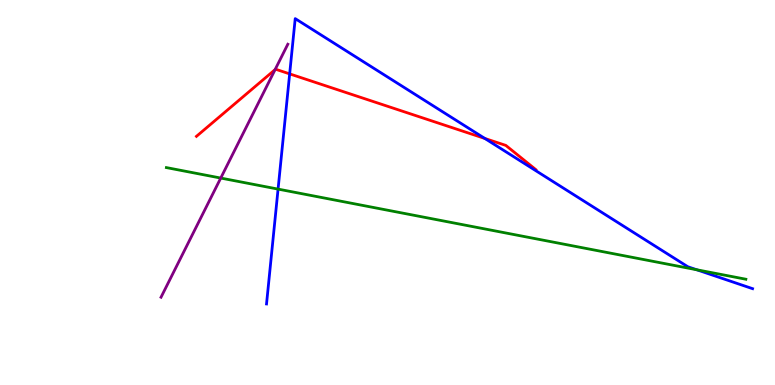[{'lines': ['blue', 'red'], 'intersections': [{'x': 3.74, 'y': 8.08}, {'x': 6.26, 'y': 6.4}]}, {'lines': ['green', 'red'], 'intersections': []}, {'lines': ['purple', 'red'], 'intersections': [{'x': 3.55, 'y': 8.19}]}, {'lines': ['blue', 'green'], 'intersections': [{'x': 3.59, 'y': 5.09}, {'x': 8.99, 'y': 2.99}]}, {'lines': ['blue', 'purple'], 'intersections': []}, {'lines': ['green', 'purple'], 'intersections': [{'x': 2.85, 'y': 5.38}]}]